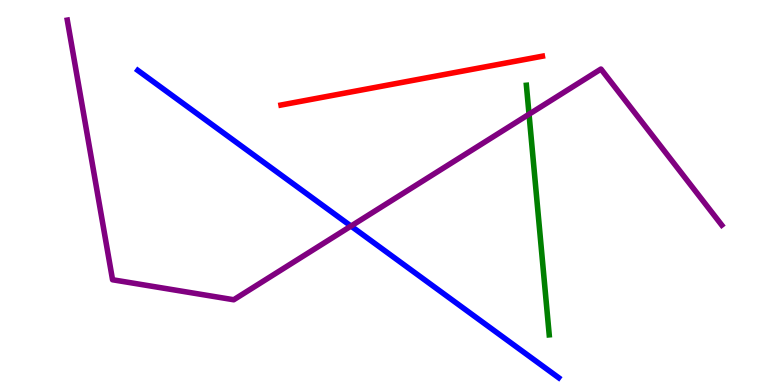[{'lines': ['blue', 'red'], 'intersections': []}, {'lines': ['green', 'red'], 'intersections': []}, {'lines': ['purple', 'red'], 'intersections': []}, {'lines': ['blue', 'green'], 'intersections': []}, {'lines': ['blue', 'purple'], 'intersections': [{'x': 4.53, 'y': 4.13}]}, {'lines': ['green', 'purple'], 'intersections': [{'x': 6.83, 'y': 7.03}]}]